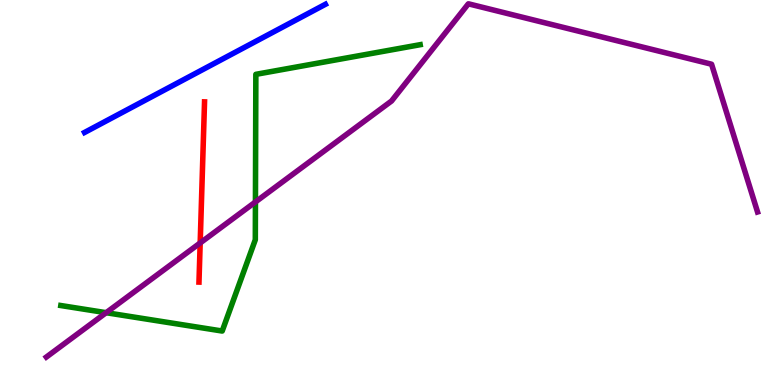[{'lines': ['blue', 'red'], 'intersections': []}, {'lines': ['green', 'red'], 'intersections': []}, {'lines': ['purple', 'red'], 'intersections': [{'x': 2.58, 'y': 3.69}]}, {'lines': ['blue', 'green'], 'intersections': []}, {'lines': ['blue', 'purple'], 'intersections': []}, {'lines': ['green', 'purple'], 'intersections': [{'x': 1.37, 'y': 1.88}, {'x': 3.3, 'y': 4.75}]}]